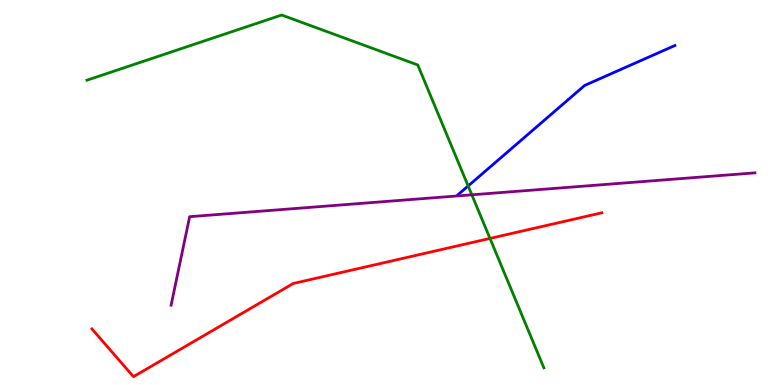[{'lines': ['blue', 'red'], 'intersections': []}, {'lines': ['green', 'red'], 'intersections': [{'x': 6.32, 'y': 3.81}]}, {'lines': ['purple', 'red'], 'intersections': []}, {'lines': ['blue', 'green'], 'intersections': [{'x': 6.04, 'y': 5.17}]}, {'lines': ['blue', 'purple'], 'intersections': []}, {'lines': ['green', 'purple'], 'intersections': [{'x': 6.09, 'y': 4.94}]}]